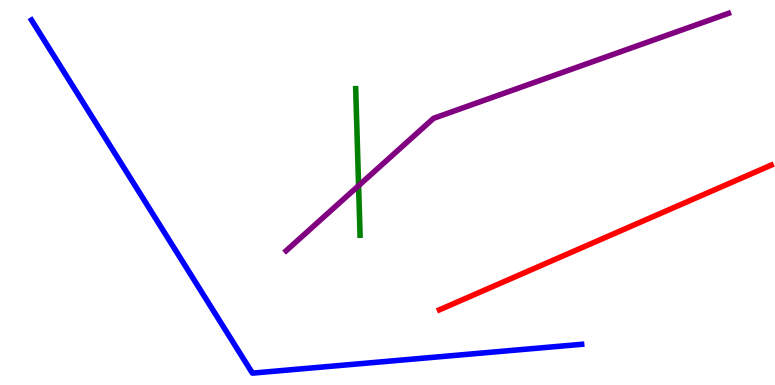[{'lines': ['blue', 'red'], 'intersections': []}, {'lines': ['green', 'red'], 'intersections': []}, {'lines': ['purple', 'red'], 'intersections': []}, {'lines': ['blue', 'green'], 'intersections': []}, {'lines': ['blue', 'purple'], 'intersections': []}, {'lines': ['green', 'purple'], 'intersections': [{'x': 4.63, 'y': 5.18}]}]